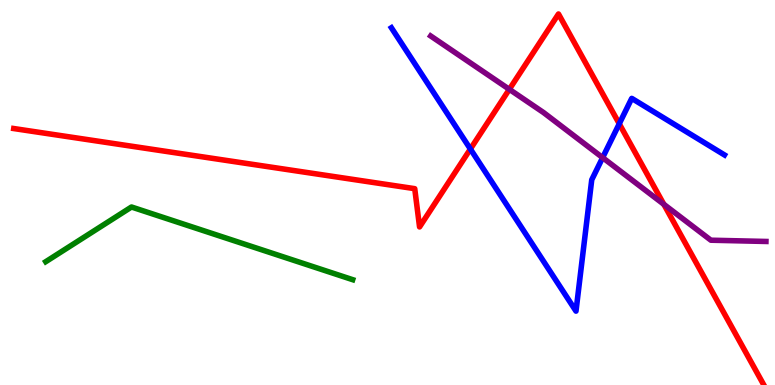[{'lines': ['blue', 'red'], 'intersections': [{'x': 6.07, 'y': 6.13}, {'x': 7.99, 'y': 6.79}]}, {'lines': ['green', 'red'], 'intersections': []}, {'lines': ['purple', 'red'], 'intersections': [{'x': 6.57, 'y': 7.68}, {'x': 8.57, 'y': 4.69}]}, {'lines': ['blue', 'green'], 'intersections': []}, {'lines': ['blue', 'purple'], 'intersections': [{'x': 7.78, 'y': 5.91}]}, {'lines': ['green', 'purple'], 'intersections': []}]